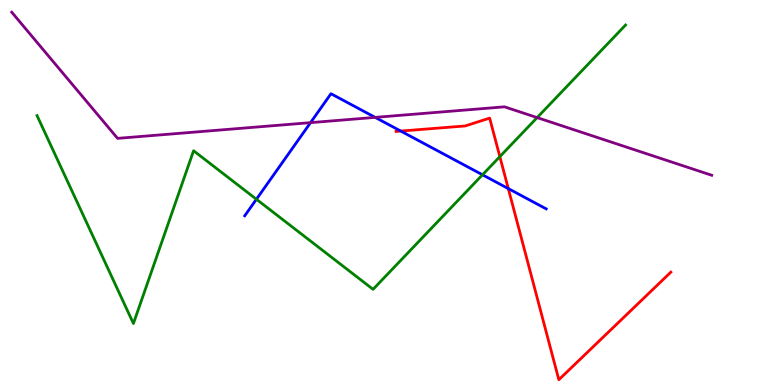[{'lines': ['blue', 'red'], 'intersections': [{'x': 5.17, 'y': 6.6}, {'x': 6.56, 'y': 5.1}]}, {'lines': ['green', 'red'], 'intersections': [{'x': 6.45, 'y': 5.93}]}, {'lines': ['purple', 'red'], 'intersections': []}, {'lines': ['blue', 'green'], 'intersections': [{'x': 3.31, 'y': 4.82}, {'x': 6.23, 'y': 5.46}]}, {'lines': ['blue', 'purple'], 'intersections': [{'x': 4.01, 'y': 6.81}, {'x': 4.84, 'y': 6.95}]}, {'lines': ['green', 'purple'], 'intersections': [{'x': 6.93, 'y': 6.95}]}]